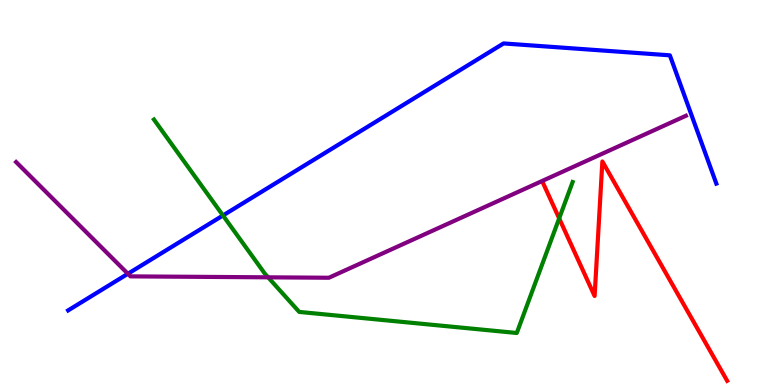[{'lines': ['blue', 'red'], 'intersections': []}, {'lines': ['green', 'red'], 'intersections': [{'x': 7.22, 'y': 4.33}]}, {'lines': ['purple', 'red'], 'intersections': []}, {'lines': ['blue', 'green'], 'intersections': [{'x': 2.88, 'y': 4.4}]}, {'lines': ['blue', 'purple'], 'intersections': [{'x': 1.65, 'y': 2.89}]}, {'lines': ['green', 'purple'], 'intersections': [{'x': 3.46, 'y': 2.8}]}]